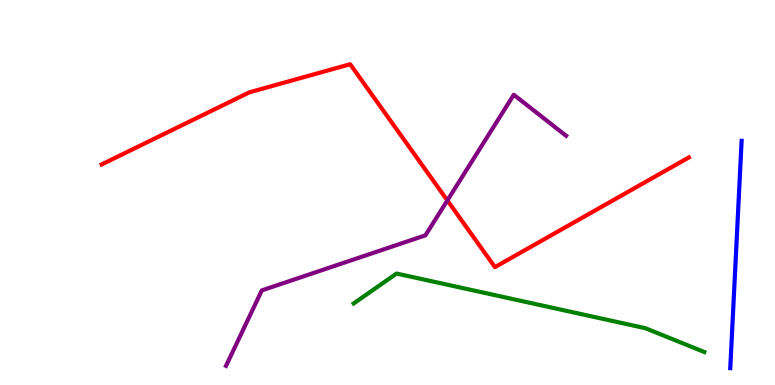[{'lines': ['blue', 'red'], 'intersections': []}, {'lines': ['green', 'red'], 'intersections': []}, {'lines': ['purple', 'red'], 'intersections': [{'x': 5.77, 'y': 4.79}]}, {'lines': ['blue', 'green'], 'intersections': []}, {'lines': ['blue', 'purple'], 'intersections': []}, {'lines': ['green', 'purple'], 'intersections': []}]